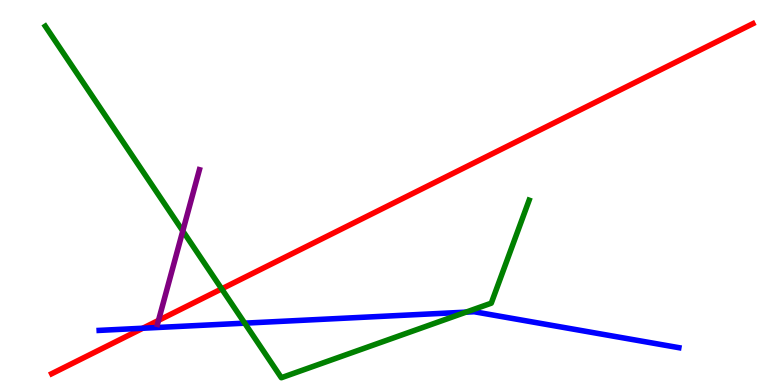[{'lines': ['blue', 'red'], 'intersections': [{'x': 1.84, 'y': 1.47}]}, {'lines': ['green', 'red'], 'intersections': [{'x': 2.86, 'y': 2.5}]}, {'lines': ['purple', 'red'], 'intersections': [{'x': 2.05, 'y': 1.68}]}, {'lines': ['blue', 'green'], 'intersections': [{'x': 3.16, 'y': 1.61}, {'x': 6.01, 'y': 1.89}]}, {'lines': ['blue', 'purple'], 'intersections': []}, {'lines': ['green', 'purple'], 'intersections': [{'x': 2.36, 'y': 4.0}]}]